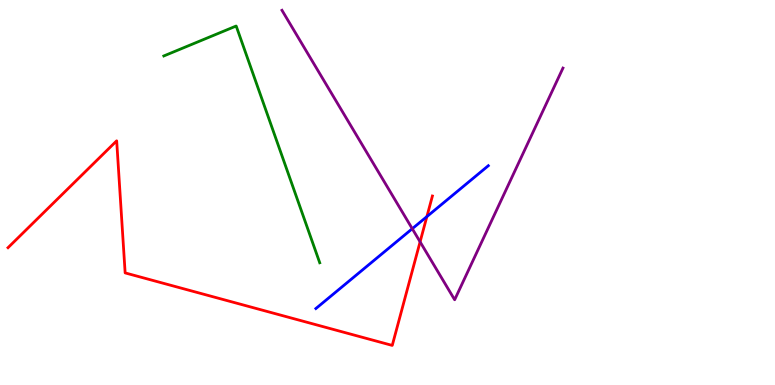[{'lines': ['blue', 'red'], 'intersections': [{'x': 5.51, 'y': 4.37}]}, {'lines': ['green', 'red'], 'intersections': []}, {'lines': ['purple', 'red'], 'intersections': [{'x': 5.42, 'y': 3.72}]}, {'lines': ['blue', 'green'], 'intersections': []}, {'lines': ['blue', 'purple'], 'intersections': [{'x': 5.32, 'y': 4.06}]}, {'lines': ['green', 'purple'], 'intersections': []}]